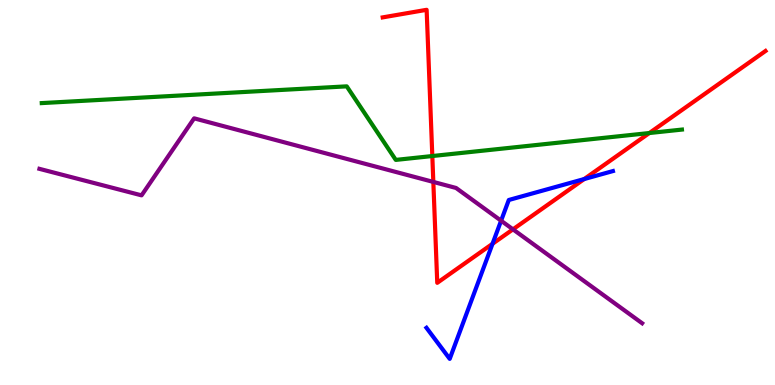[{'lines': ['blue', 'red'], 'intersections': [{'x': 6.36, 'y': 3.67}, {'x': 7.54, 'y': 5.35}]}, {'lines': ['green', 'red'], 'intersections': [{'x': 5.58, 'y': 5.95}, {'x': 8.38, 'y': 6.54}]}, {'lines': ['purple', 'red'], 'intersections': [{'x': 5.59, 'y': 5.27}, {'x': 6.62, 'y': 4.04}]}, {'lines': ['blue', 'green'], 'intersections': []}, {'lines': ['blue', 'purple'], 'intersections': [{'x': 6.47, 'y': 4.27}]}, {'lines': ['green', 'purple'], 'intersections': []}]